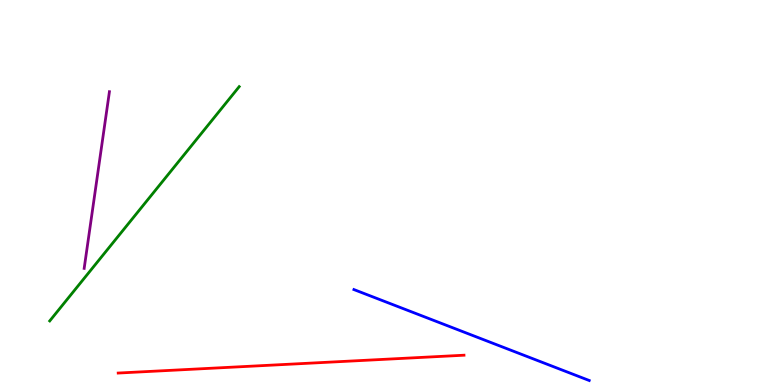[{'lines': ['blue', 'red'], 'intersections': []}, {'lines': ['green', 'red'], 'intersections': []}, {'lines': ['purple', 'red'], 'intersections': []}, {'lines': ['blue', 'green'], 'intersections': []}, {'lines': ['blue', 'purple'], 'intersections': []}, {'lines': ['green', 'purple'], 'intersections': []}]